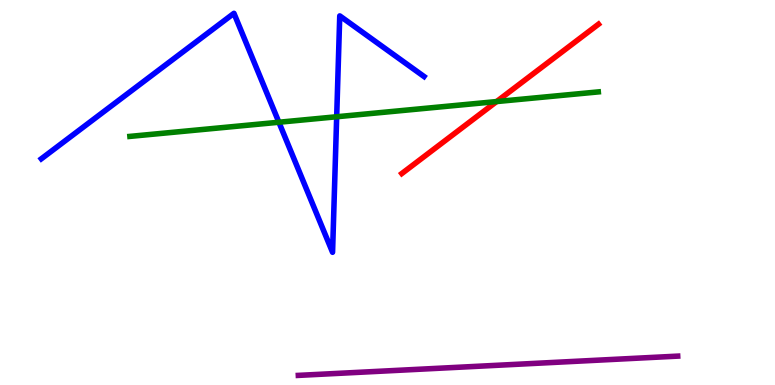[{'lines': ['blue', 'red'], 'intersections': []}, {'lines': ['green', 'red'], 'intersections': [{'x': 6.41, 'y': 7.36}]}, {'lines': ['purple', 'red'], 'intersections': []}, {'lines': ['blue', 'green'], 'intersections': [{'x': 3.6, 'y': 6.82}, {'x': 4.34, 'y': 6.97}]}, {'lines': ['blue', 'purple'], 'intersections': []}, {'lines': ['green', 'purple'], 'intersections': []}]